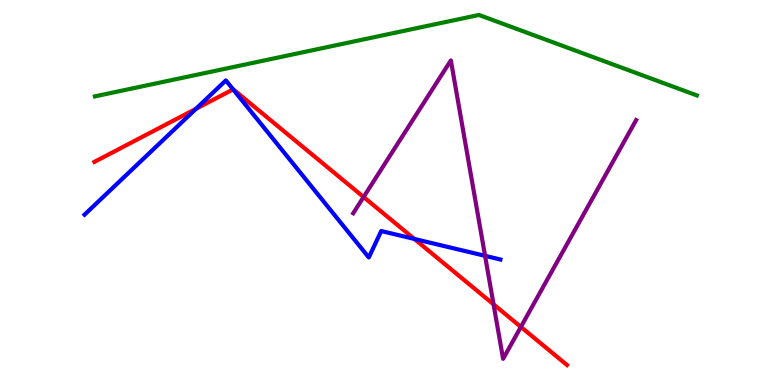[{'lines': ['blue', 'red'], 'intersections': [{'x': 2.53, 'y': 7.17}, {'x': 3.01, 'y': 7.68}, {'x': 5.35, 'y': 3.79}]}, {'lines': ['green', 'red'], 'intersections': []}, {'lines': ['purple', 'red'], 'intersections': [{'x': 4.69, 'y': 4.88}, {'x': 6.37, 'y': 2.09}, {'x': 6.72, 'y': 1.51}]}, {'lines': ['blue', 'green'], 'intersections': []}, {'lines': ['blue', 'purple'], 'intersections': [{'x': 6.26, 'y': 3.35}]}, {'lines': ['green', 'purple'], 'intersections': []}]